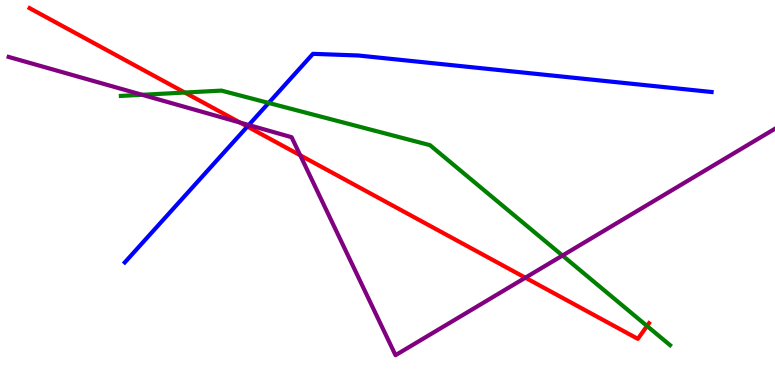[{'lines': ['blue', 'red'], 'intersections': [{'x': 3.19, 'y': 6.71}]}, {'lines': ['green', 'red'], 'intersections': [{'x': 2.38, 'y': 7.6}, {'x': 8.35, 'y': 1.53}]}, {'lines': ['purple', 'red'], 'intersections': [{'x': 3.1, 'y': 6.82}, {'x': 3.87, 'y': 5.97}, {'x': 6.78, 'y': 2.79}]}, {'lines': ['blue', 'green'], 'intersections': [{'x': 3.47, 'y': 7.33}]}, {'lines': ['blue', 'purple'], 'intersections': [{'x': 3.21, 'y': 6.75}]}, {'lines': ['green', 'purple'], 'intersections': [{'x': 1.83, 'y': 7.54}, {'x': 7.26, 'y': 3.36}]}]